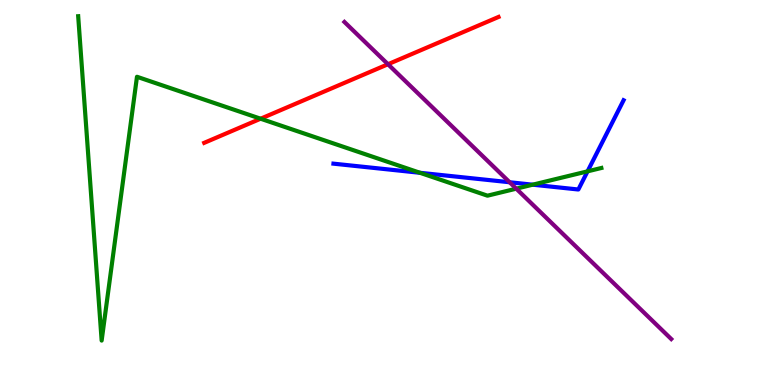[{'lines': ['blue', 'red'], 'intersections': []}, {'lines': ['green', 'red'], 'intersections': [{'x': 3.36, 'y': 6.92}]}, {'lines': ['purple', 'red'], 'intersections': [{'x': 5.01, 'y': 8.33}]}, {'lines': ['blue', 'green'], 'intersections': [{'x': 5.42, 'y': 5.51}, {'x': 6.87, 'y': 5.2}, {'x': 7.58, 'y': 5.55}]}, {'lines': ['blue', 'purple'], 'intersections': [{'x': 6.58, 'y': 5.27}]}, {'lines': ['green', 'purple'], 'intersections': [{'x': 6.66, 'y': 5.1}]}]